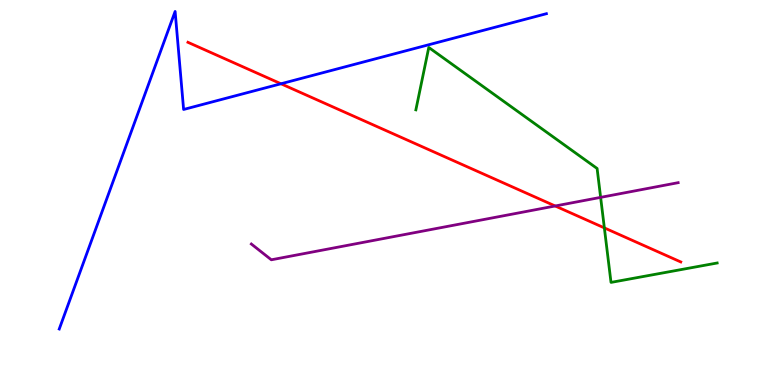[{'lines': ['blue', 'red'], 'intersections': [{'x': 3.63, 'y': 7.82}]}, {'lines': ['green', 'red'], 'intersections': [{'x': 7.8, 'y': 4.08}]}, {'lines': ['purple', 'red'], 'intersections': [{'x': 7.16, 'y': 4.65}]}, {'lines': ['blue', 'green'], 'intersections': []}, {'lines': ['blue', 'purple'], 'intersections': []}, {'lines': ['green', 'purple'], 'intersections': [{'x': 7.75, 'y': 4.87}]}]